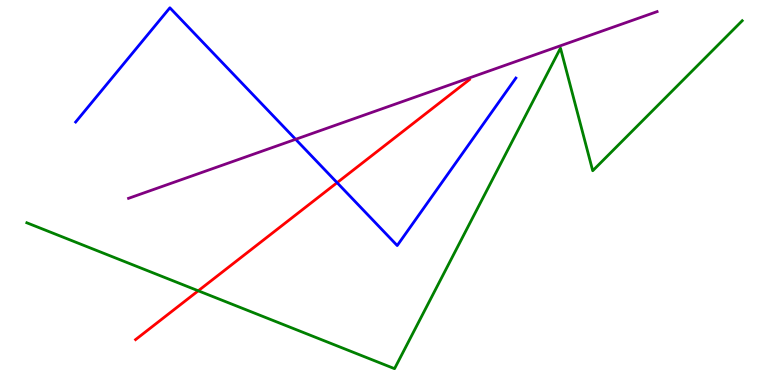[{'lines': ['blue', 'red'], 'intersections': [{'x': 4.35, 'y': 5.26}]}, {'lines': ['green', 'red'], 'intersections': [{'x': 2.56, 'y': 2.45}]}, {'lines': ['purple', 'red'], 'intersections': []}, {'lines': ['blue', 'green'], 'intersections': []}, {'lines': ['blue', 'purple'], 'intersections': [{'x': 3.81, 'y': 6.38}]}, {'lines': ['green', 'purple'], 'intersections': []}]